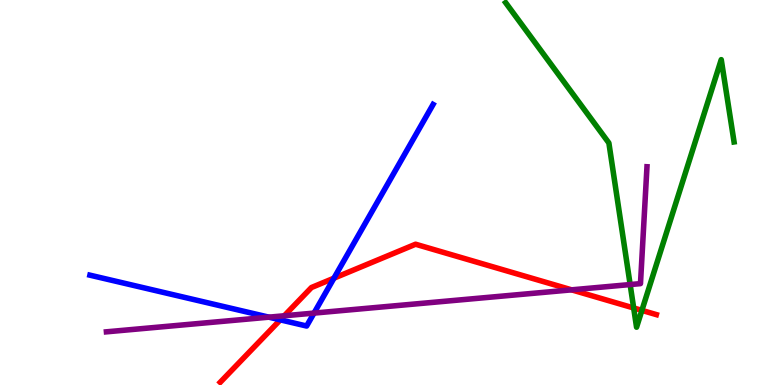[{'lines': ['blue', 'red'], 'intersections': [{'x': 3.62, 'y': 1.69}, {'x': 4.31, 'y': 2.77}]}, {'lines': ['green', 'red'], 'intersections': [{'x': 8.18, 'y': 2.0}, {'x': 8.28, 'y': 1.94}]}, {'lines': ['purple', 'red'], 'intersections': [{'x': 3.67, 'y': 1.8}, {'x': 7.38, 'y': 2.47}]}, {'lines': ['blue', 'green'], 'intersections': []}, {'lines': ['blue', 'purple'], 'intersections': [{'x': 3.47, 'y': 1.76}, {'x': 4.05, 'y': 1.87}]}, {'lines': ['green', 'purple'], 'intersections': [{'x': 8.13, 'y': 2.61}]}]